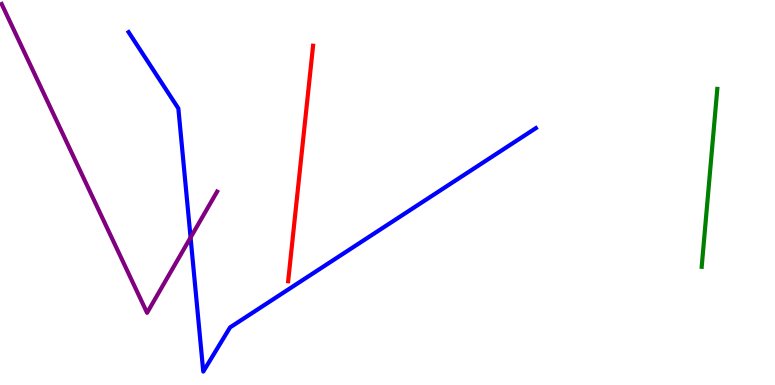[{'lines': ['blue', 'red'], 'intersections': []}, {'lines': ['green', 'red'], 'intersections': []}, {'lines': ['purple', 'red'], 'intersections': []}, {'lines': ['blue', 'green'], 'intersections': []}, {'lines': ['blue', 'purple'], 'intersections': [{'x': 2.46, 'y': 3.83}]}, {'lines': ['green', 'purple'], 'intersections': []}]